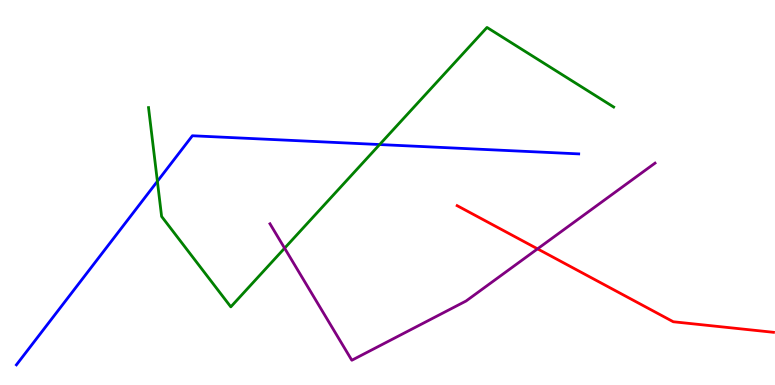[{'lines': ['blue', 'red'], 'intersections': []}, {'lines': ['green', 'red'], 'intersections': []}, {'lines': ['purple', 'red'], 'intersections': [{'x': 6.94, 'y': 3.54}]}, {'lines': ['blue', 'green'], 'intersections': [{'x': 2.03, 'y': 5.29}, {'x': 4.9, 'y': 6.25}]}, {'lines': ['blue', 'purple'], 'intersections': []}, {'lines': ['green', 'purple'], 'intersections': [{'x': 3.67, 'y': 3.55}]}]